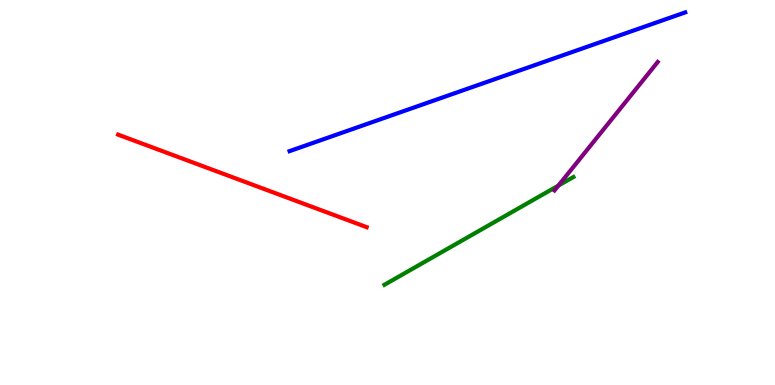[{'lines': ['blue', 'red'], 'intersections': []}, {'lines': ['green', 'red'], 'intersections': []}, {'lines': ['purple', 'red'], 'intersections': []}, {'lines': ['blue', 'green'], 'intersections': []}, {'lines': ['blue', 'purple'], 'intersections': []}, {'lines': ['green', 'purple'], 'intersections': [{'x': 7.21, 'y': 5.18}]}]